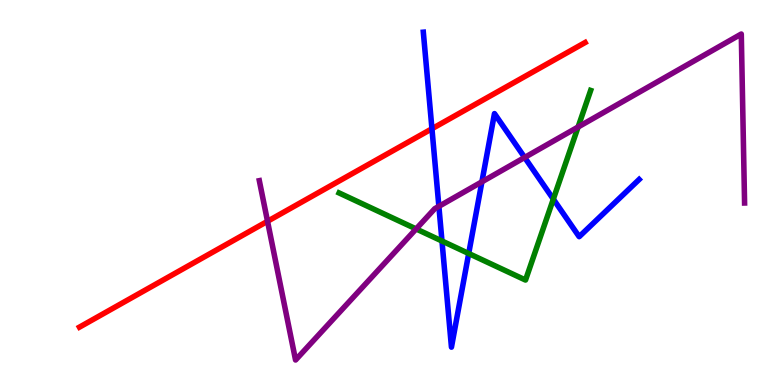[{'lines': ['blue', 'red'], 'intersections': [{'x': 5.57, 'y': 6.66}]}, {'lines': ['green', 'red'], 'intersections': []}, {'lines': ['purple', 'red'], 'intersections': [{'x': 3.45, 'y': 4.25}]}, {'lines': ['blue', 'green'], 'intersections': [{'x': 5.7, 'y': 3.74}, {'x': 6.05, 'y': 3.42}, {'x': 7.14, 'y': 4.83}]}, {'lines': ['blue', 'purple'], 'intersections': [{'x': 5.66, 'y': 4.64}, {'x': 6.22, 'y': 5.28}, {'x': 6.77, 'y': 5.91}]}, {'lines': ['green', 'purple'], 'intersections': [{'x': 5.37, 'y': 4.05}, {'x': 7.46, 'y': 6.7}]}]